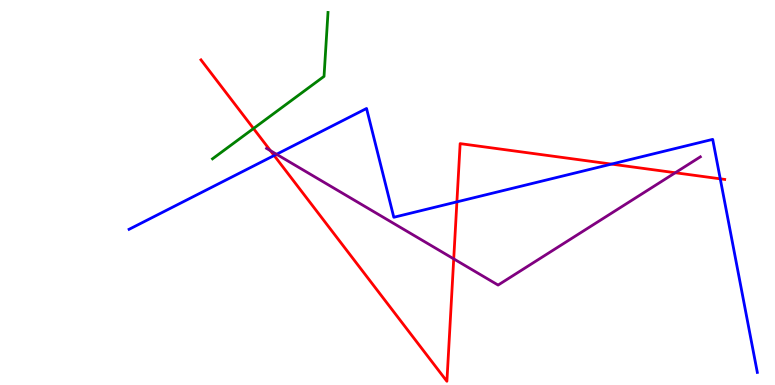[{'lines': ['blue', 'red'], 'intersections': [{'x': 3.54, 'y': 5.96}, {'x': 5.9, 'y': 4.76}, {'x': 7.89, 'y': 5.74}, {'x': 9.29, 'y': 5.36}]}, {'lines': ['green', 'red'], 'intersections': [{'x': 3.27, 'y': 6.66}]}, {'lines': ['purple', 'red'], 'intersections': [{'x': 3.49, 'y': 6.09}, {'x': 5.85, 'y': 3.28}, {'x': 8.71, 'y': 5.51}]}, {'lines': ['blue', 'green'], 'intersections': []}, {'lines': ['blue', 'purple'], 'intersections': [{'x': 3.57, 'y': 5.99}]}, {'lines': ['green', 'purple'], 'intersections': []}]